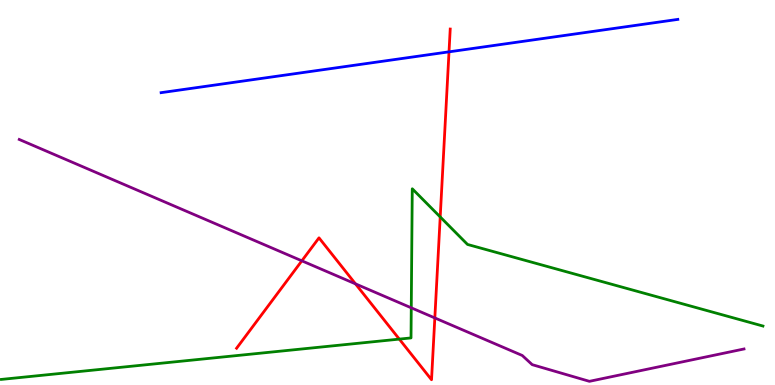[{'lines': ['blue', 'red'], 'intersections': [{'x': 5.79, 'y': 8.65}]}, {'lines': ['green', 'red'], 'intersections': [{'x': 5.15, 'y': 1.19}, {'x': 5.68, 'y': 4.37}]}, {'lines': ['purple', 'red'], 'intersections': [{'x': 3.89, 'y': 3.23}, {'x': 4.59, 'y': 2.63}, {'x': 5.61, 'y': 1.74}]}, {'lines': ['blue', 'green'], 'intersections': []}, {'lines': ['blue', 'purple'], 'intersections': []}, {'lines': ['green', 'purple'], 'intersections': [{'x': 5.31, 'y': 2.0}]}]